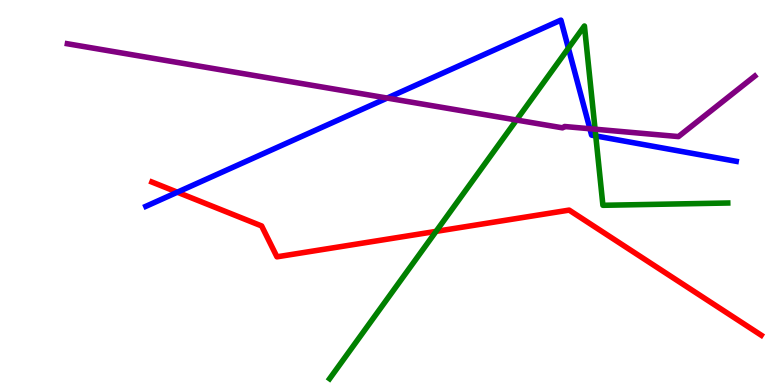[{'lines': ['blue', 'red'], 'intersections': [{'x': 2.29, 'y': 5.01}]}, {'lines': ['green', 'red'], 'intersections': [{'x': 5.63, 'y': 3.99}]}, {'lines': ['purple', 'red'], 'intersections': []}, {'lines': ['blue', 'green'], 'intersections': [{'x': 7.33, 'y': 8.75}, {'x': 7.69, 'y': 6.47}]}, {'lines': ['blue', 'purple'], 'intersections': [{'x': 5.0, 'y': 7.45}, {'x': 7.61, 'y': 6.66}]}, {'lines': ['green', 'purple'], 'intersections': [{'x': 6.66, 'y': 6.88}, {'x': 7.68, 'y': 6.64}]}]